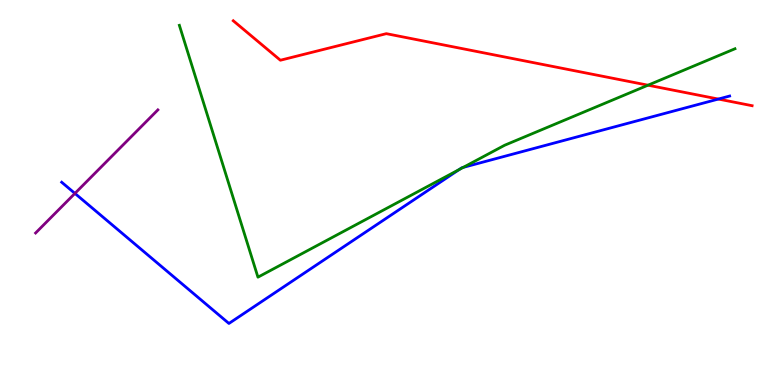[{'lines': ['blue', 'red'], 'intersections': [{'x': 9.27, 'y': 7.43}]}, {'lines': ['green', 'red'], 'intersections': [{'x': 8.36, 'y': 7.79}]}, {'lines': ['purple', 'red'], 'intersections': []}, {'lines': ['blue', 'green'], 'intersections': [{'x': 5.92, 'y': 5.59}, {'x': 5.98, 'y': 5.65}]}, {'lines': ['blue', 'purple'], 'intersections': [{'x': 0.967, 'y': 4.98}]}, {'lines': ['green', 'purple'], 'intersections': []}]